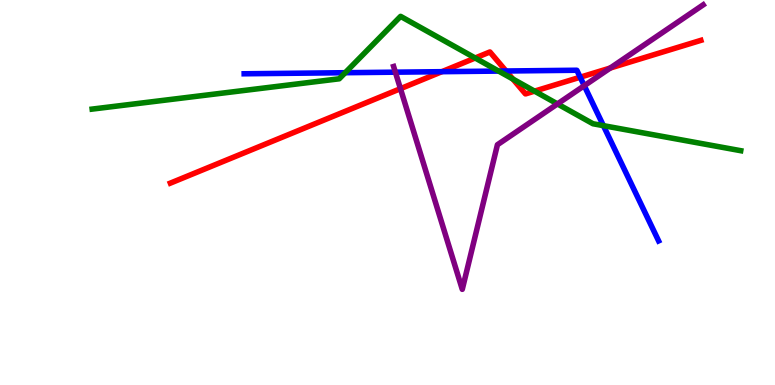[{'lines': ['blue', 'red'], 'intersections': [{'x': 5.7, 'y': 8.14}, {'x': 6.53, 'y': 8.16}, {'x': 7.49, 'y': 7.99}]}, {'lines': ['green', 'red'], 'intersections': [{'x': 6.13, 'y': 8.49}, {'x': 6.62, 'y': 7.95}, {'x': 6.9, 'y': 7.63}]}, {'lines': ['purple', 'red'], 'intersections': [{'x': 5.17, 'y': 7.7}, {'x': 7.87, 'y': 8.23}]}, {'lines': ['blue', 'green'], 'intersections': [{'x': 4.45, 'y': 8.11}, {'x': 6.43, 'y': 8.15}, {'x': 7.79, 'y': 6.74}]}, {'lines': ['blue', 'purple'], 'intersections': [{'x': 5.1, 'y': 8.13}, {'x': 7.54, 'y': 7.77}]}, {'lines': ['green', 'purple'], 'intersections': [{'x': 7.19, 'y': 7.3}]}]